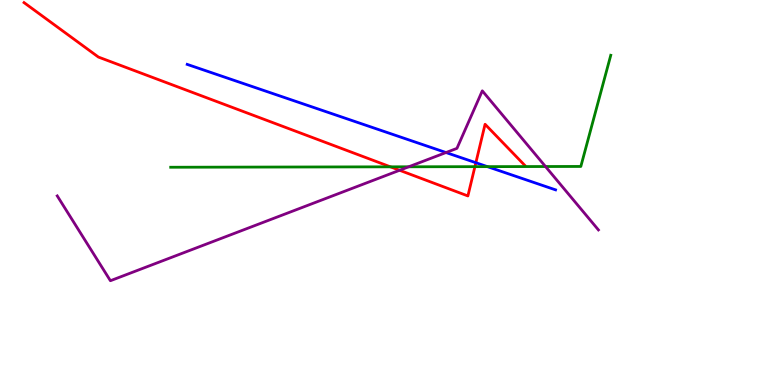[{'lines': ['blue', 'red'], 'intersections': [{'x': 6.14, 'y': 5.77}]}, {'lines': ['green', 'red'], 'intersections': [{'x': 5.04, 'y': 5.67}, {'x': 6.13, 'y': 5.67}]}, {'lines': ['purple', 'red'], 'intersections': [{'x': 5.16, 'y': 5.58}]}, {'lines': ['blue', 'green'], 'intersections': [{'x': 6.29, 'y': 5.67}]}, {'lines': ['blue', 'purple'], 'intersections': [{'x': 5.75, 'y': 6.04}]}, {'lines': ['green', 'purple'], 'intersections': [{'x': 5.27, 'y': 5.67}, {'x': 7.04, 'y': 5.67}]}]